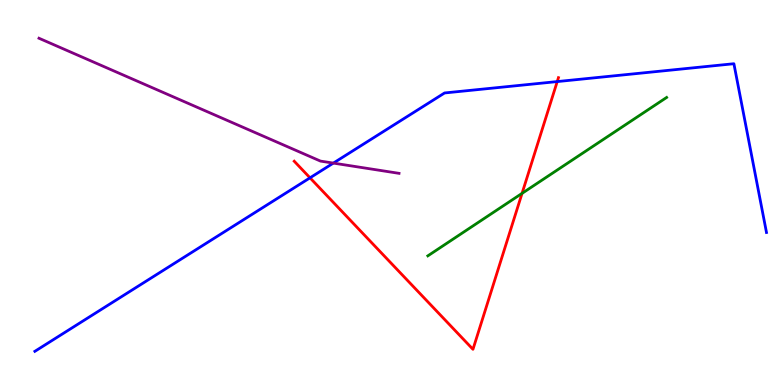[{'lines': ['blue', 'red'], 'intersections': [{'x': 4.0, 'y': 5.38}, {'x': 7.19, 'y': 7.88}]}, {'lines': ['green', 'red'], 'intersections': [{'x': 6.74, 'y': 4.98}]}, {'lines': ['purple', 'red'], 'intersections': []}, {'lines': ['blue', 'green'], 'intersections': []}, {'lines': ['blue', 'purple'], 'intersections': [{'x': 4.3, 'y': 5.76}]}, {'lines': ['green', 'purple'], 'intersections': []}]